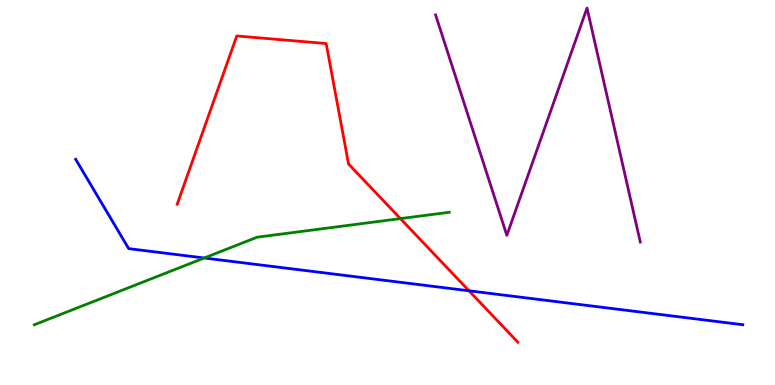[{'lines': ['blue', 'red'], 'intersections': [{'x': 6.05, 'y': 2.45}]}, {'lines': ['green', 'red'], 'intersections': [{'x': 5.17, 'y': 4.32}]}, {'lines': ['purple', 'red'], 'intersections': []}, {'lines': ['blue', 'green'], 'intersections': [{'x': 2.64, 'y': 3.3}]}, {'lines': ['blue', 'purple'], 'intersections': []}, {'lines': ['green', 'purple'], 'intersections': []}]